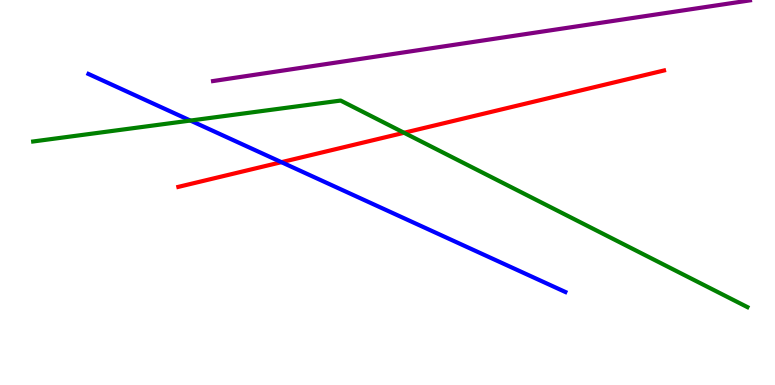[{'lines': ['blue', 'red'], 'intersections': [{'x': 3.63, 'y': 5.79}]}, {'lines': ['green', 'red'], 'intersections': [{'x': 5.21, 'y': 6.55}]}, {'lines': ['purple', 'red'], 'intersections': []}, {'lines': ['blue', 'green'], 'intersections': [{'x': 2.46, 'y': 6.87}]}, {'lines': ['blue', 'purple'], 'intersections': []}, {'lines': ['green', 'purple'], 'intersections': []}]